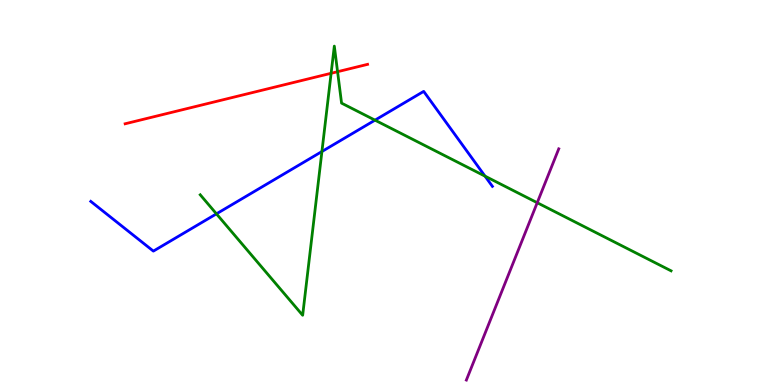[{'lines': ['blue', 'red'], 'intersections': []}, {'lines': ['green', 'red'], 'intersections': [{'x': 4.27, 'y': 8.1}, {'x': 4.36, 'y': 8.14}]}, {'lines': ['purple', 'red'], 'intersections': []}, {'lines': ['blue', 'green'], 'intersections': [{'x': 2.79, 'y': 4.45}, {'x': 4.15, 'y': 6.06}, {'x': 4.84, 'y': 6.88}, {'x': 6.26, 'y': 5.42}]}, {'lines': ['blue', 'purple'], 'intersections': []}, {'lines': ['green', 'purple'], 'intersections': [{'x': 6.93, 'y': 4.73}]}]